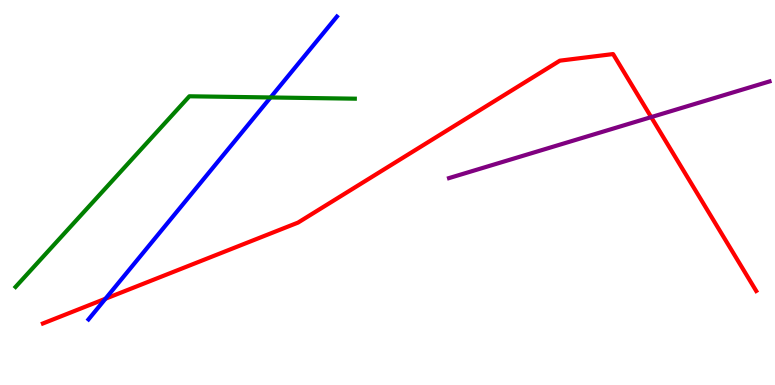[{'lines': ['blue', 'red'], 'intersections': [{'x': 1.36, 'y': 2.24}]}, {'lines': ['green', 'red'], 'intersections': []}, {'lines': ['purple', 'red'], 'intersections': [{'x': 8.4, 'y': 6.96}]}, {'lines': ['blue', 'green'], 'intersections': [{'x': 3.49, 'y': 7.47}]}, {'lines': ['blue', 'purple'], 'intersections': []}, {'lines': ['green', 'purple'], 'intersections': []}]